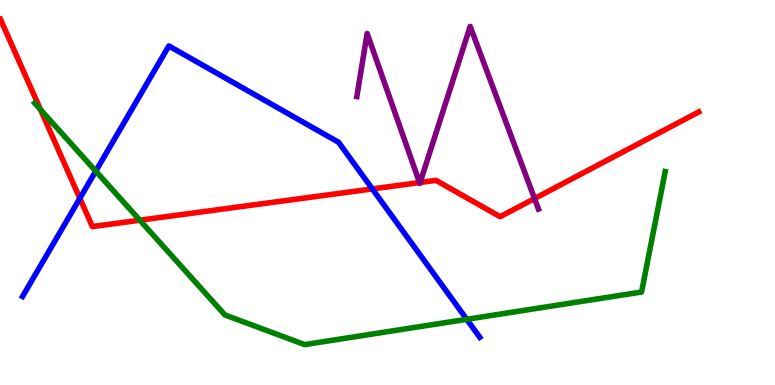[{'lines': ['blue', 'red'], 'intersections': [{'x': 1.03, 'y': 4.85}, {'x': 4.8, 'y': 5.09}]}, {'lines': ['green', 'red'], 'intersections': [{'x': 0.522, 'y': 7.15}, {'x': 1.8, 'y': 4.28}]}, {'lines': ['purple', 'red'], 'intersections': [{'x': 5.41, 'y': 5.26}, {'x': 5.42, 'y': 5.26}, {'x': 6.9, 'y': 4.84}]}, {'lines': ['blue', 'green'], 'intersections': [{'x': 1.24, 'y': 5.56}, {'x': 6.02, 'y': 1.71}]}, {'lines': ['blue', 'purple'], 'intersections': []}, {'lines': ['green', 'purple'], 'intersections': []}]